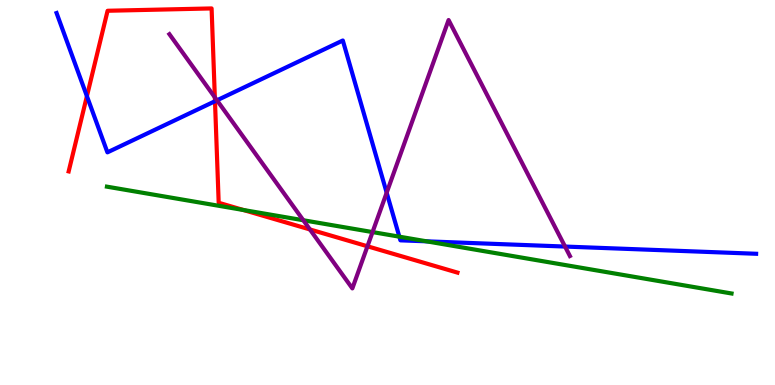[{'lines': ['blue', 'red'], 'intersections': [{'x': 1.12, 'y': 7.5}, {'x': 2.77, 'y': 7.37}]}, {'lines': ['green', 'red'], 'intersections': [{'x': 3.14, 'y': 4.55}]}, {'lines': ['purple', 'red'], 'intersections': [{'x': 2.77, 'y': 7.47}, {'x': 4.0, 'y': 4.04}, {'x': 4.74, 'y': 3.6}]}, {'lines': ['blue', 'green'], 'intersections': [{'x': 5.15, 'y': 3.85}, {'x': 5.5, 'y': 3.73}]}, {'lines': ['blue', 'purple'], 'intersections': [{'x': 2.8, 'y': 7.39}, {'x': 4.99, 'y': 4.99}, {'x': 7.29, 'y': 3.6}]}, {'lines': ['green', 'purple'], 'intersections': [{'x': 3.91, 'y': 4.28}, {'x': 4.81, 'y': 3.97}]}]